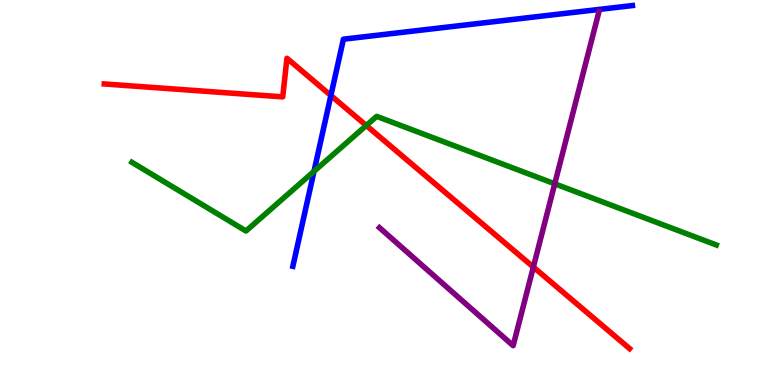[{'lines': ['blue', 'red'], 'intersections': [{'x': 4.27, 'y': 7.52}]}, {'lines': ['green', 'red'], 'intersections': [{'x': 4.73, 'y': 6.74}]}, {'lines': ['purple', 'red'], 'intersections': [{'x': 6.88, 'y': 3.06}]}, {'lines': ['blue', 'green'], 'intersections': [{'x': 4.05, 'y': 5.55}]}, {'lines': ['blue', 'purple'], 'intersections': []}, {'lines': ['green', 'purple'], 'intersections': [{'x': 7.16, 'y': 5.23}]}]